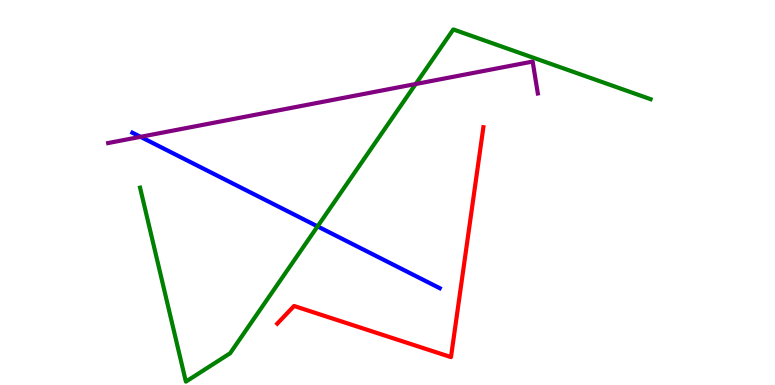[{'lines': ['blue', 'red'], 'intersections': []}, {'lines': ['green', 'red'], 'intersections': []}, {'lines': ['purple', 'red'], 'intersections': []}, {'lines': ['blue', 'green'], 'intersections': [{'x': 4.1, 'y': 4.12}]}, {'lines': ['blue', 'purple'], 'intersections': [{'x': 1.81, 'y': 6.45}]}, {'lines': ['green', 'purple'], 'intersections': [{'x': 5.36, 'y': 7.82}]}]